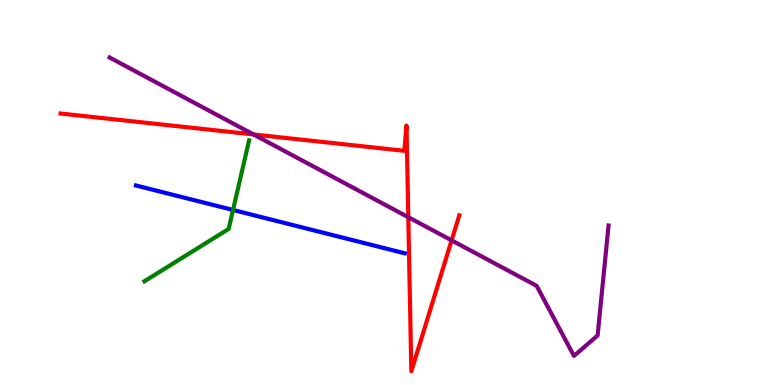[{'lines': ['blue', 'red'], 'intersections': []}, {'lines': ['green', 'red'], 'intersections': []}, {'lines': ['purple', 'red'], 'intersections': [{'x': 3.27, 'y': 6.51}, {'x': 5.27, 'y': 4.36}, {'x': 5.83, 'y': 3.76}]}, {'lines': ['blue', 'green'], 'intersections': [{'x': 3.01, 'y': 4.55}]}, {'lines': ['blue', 'purple'], 'intersections': []}, {'lines': ['green', 'purple'], 'intersections': []}]